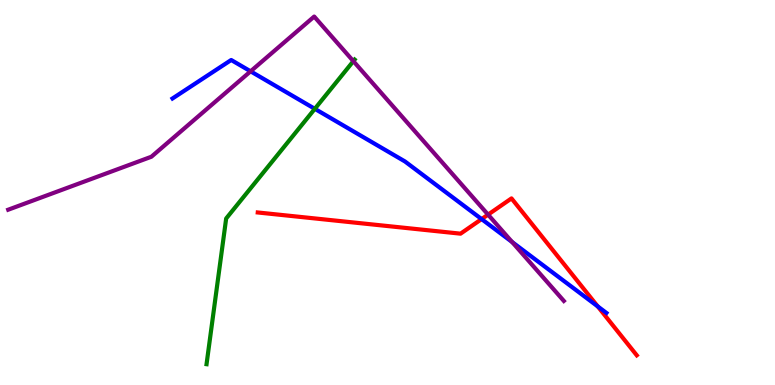[{'lines': ['blue', 'red'], 'intersections': [{'x': 6.21, 'y': 4.31}, {'x': 7.71, 'y': 2.04}]}, {'lines': ['green', 'red'], 'intersections': []}, {'lines': ['purple', 'red'], 'intersections': [{'x': 6.3, 'y': 4.43}]}, {'lines': ['blue', 'green'], 'intersections': [{'x': 4.06, 'y': 7.17}]}, {'lines': ['blue', 'purple'], 'intersections': [{'x': 3.23, 'y': 8.15}, {'x': 6.61, 'y': 3.71}]}, {'lines': ['green', 'purple'], 'intersections': [{'x': 4.56, 'y': 8.41}]}]